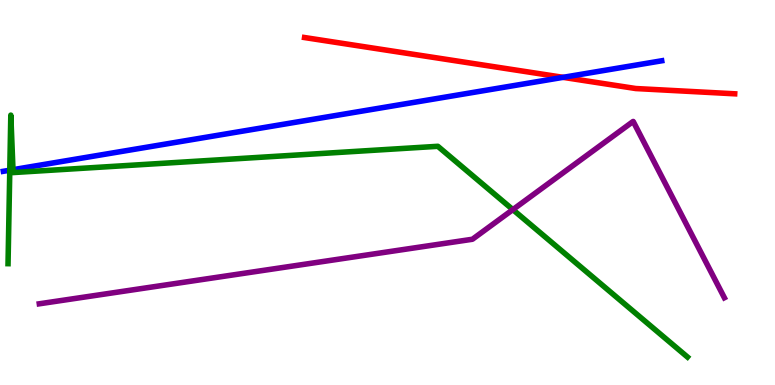[{'lines': ['blue', 'red'], 'intersections': [{'x': 7.27, 'y': 7.99}]}, {'lines': ['green', 'red'], 'intersections': []}, {'lines': ['purple', 'red'], 'intersections': []}, {'lines': ['blue', 'green'], 'intersections': [{'x': 0.126, 'y': 5.58}, {'x': 0.167, 'y': 5.59}]}, {'lines': ['blue', 'purple'], 'intersections': []}, {'lines': ['green', 'purple'], 'intersections': [{'x': 6.62, 'y': 4.56}]}]